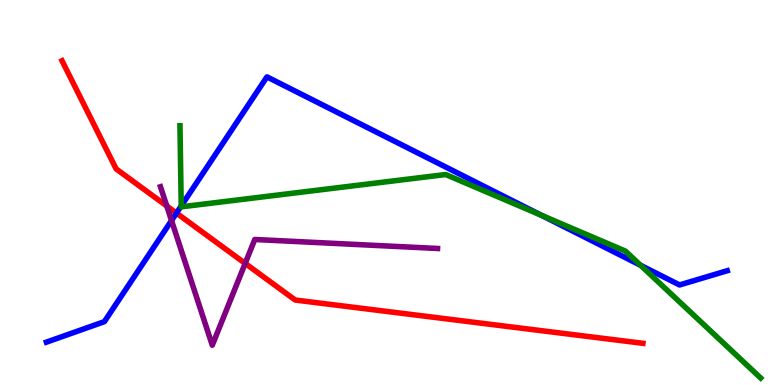[{'lines': ['blue', 'red'], 'intersections': [{'x': 2.28, 'y': 4.47}]}, {'lines': ['green', 'red'], 'intersections': []}, {'lines': ['purple', 'red'], 'intersections': [{'x': 2.15, 'y': 4.65}, {'x': 3.16, 'y': 3.16}]}, {'lines': ['blue', 'green'], 'intersections': [{'x': 2.34, 'y': 4.65}, {'x': 6.99, 'y': 4.41}, {'x': 8.26, 'y': 3.11}]}, {'lines': ['blue', 'purple'], 'intersections': [{'x': 2.21, 'y': 4.27}]}, {'lines': ['green', 'purple'], 'intersections': []}]